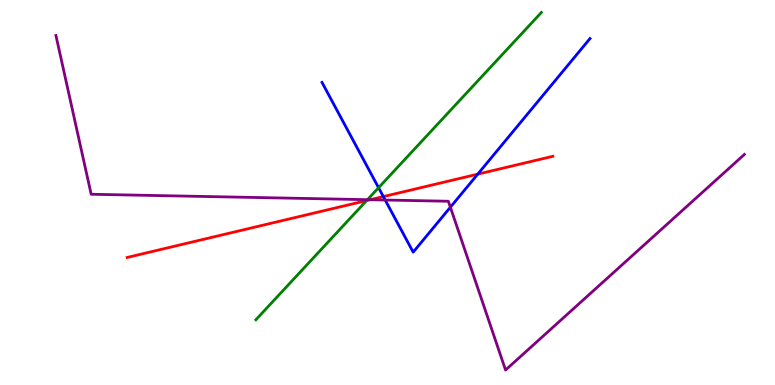[{'lines': ['blue', 'red'], 'intersections': [{'x': 4.95, 'y': 4.89}, {'x': 6.16, 'y': 5.48}]}, {'lines': ['green', 'red'], 'intersections': [{'x': 4.73, 'y': 4.79}]}, {'lines': ['purple', 'red'], 'intersections': [{'x': 4.78, 'y': 4.81}]}, {'lines': ['blue', 'green'], 'intersections': [{'x': 4.88, 'y': 5.12}]}, {'lines': ['blue', 'purple'], 'intersections': [{'x': 4.97, 'y': 4.8}, {'x': 5.81, 'y': 4.62}]}, {'lines': ['green', 'purple'], 'intersections': [{'x': 4.74, 'y': 4.81}]}]